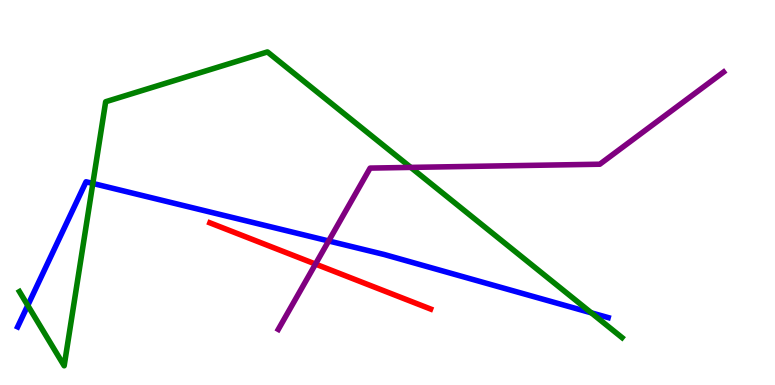[{'lines': ['blue', 'red'], 'intersections': []}, {'lines': ['green', 'red'], 'intersections': []}, {'lines': ['purple', 'red'], 'intersections': [{'x': 4.07, 'y': 3.14}]}, {'lines': ['blue', 'green'], 'intersections': [{'x': 0.358, 'y': 2.07}, {'x': 1.2, 'y': 5.24}, {'x': 7.63, 'y': 1.87}]}, {'lines': ['blue', 'purple'], 'intersections': [{'x': 4.24, 'y': 3.74}]}, {'lines': ['green', 'purple'], 'intersections': [{'x': 5.3, 'y': 5.65}]}]